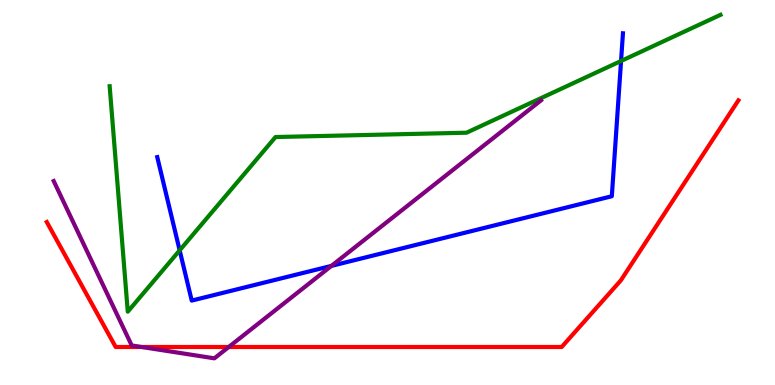[{'lines': ['blue', 'red'], 'intersections': []}, {'lines': ['green', 'red'], 'intersections': []}, {'lines': ['purple', 'red'], 'intersections': [{'x': 1.83, 'y': 0.987}, {'x': 2.95, 'y': 0.987}]}, {'lines': ['blue', 'green'], 'intersections': [{'x': 2.32, 'y': 3.5}, {'x': 8.01, 'y': 8.42}]}, {'lines': ['blue', 'purple'], 'intersections': [{'x': 4.28, 'y': 3.09}]}, {'lines': ['green', 'purple'], 'intersections': []}]